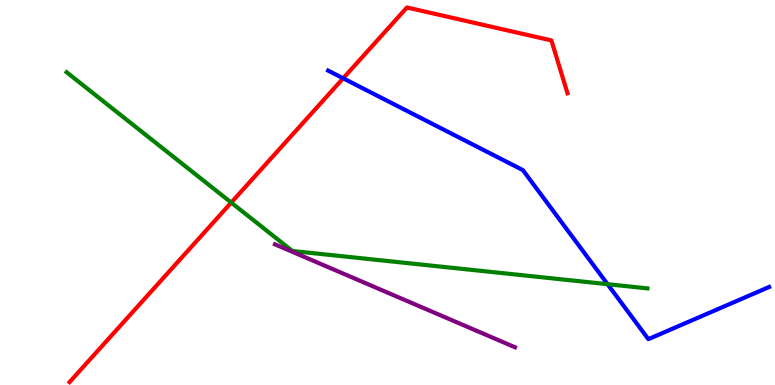[{'lines': ['blue', 'red'], 'intersections': [{'x': 4.43, 'y': 7.97}]}, {'lines': ['green', 'red'], 'intersections': [{'x': 2.98, 'y': 4.74}]}, {'lines': ['purple', 'red'], 'intersections': []}, {'lines': ['blue', 'green'], 'intersections': [{'x': 7.84, 'y': 2.62}]}, {'lines': ['blue', 'purple'], 'intersections': []}, {'lines': ['green', 'purple'], 'intersections': []}]